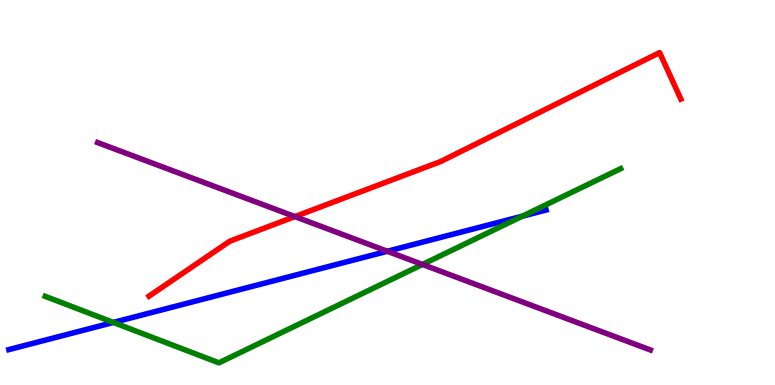[{'lines': ['blue', 'red'], 'intersections': []}, {'lines': ['green', 'red'], 'intersections': []}, {'lines': ['purple', 'red'], 'intersections': [{'x': 3.81, 'y': 4.37}]}, {'lines': ['blue', 'green'], 'intersections': [{'x': 1.46, 'y': 1.62}, {'x': 6.74, 'y': 4.38}]}, {'lines': ['blue', 'purple'], 'intersections': [{'x': 5.0, 'y': 3.47}]}, {'lines': ['green', 'purple'], 'intersections': [{'x': 5.45, 'y': 3.13}]}]